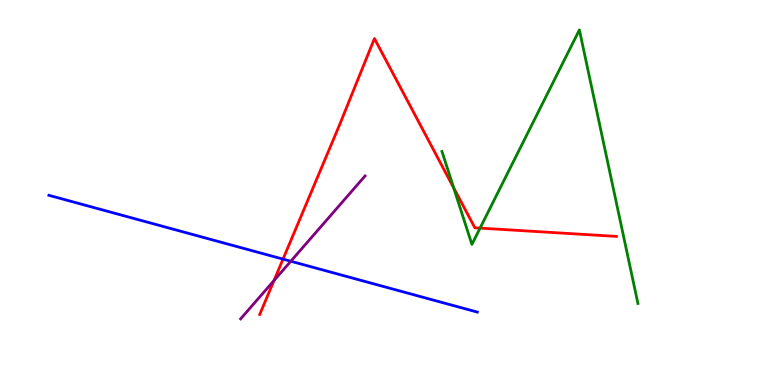[{'lines': ['blue', 'red'], 'intersections': [{'x': 3.65, 'y': 3.27}]}, {'lines': ['green', 'red'], 'intersections': [{'x': 5.85, 'y': 5.12}, {'x': 6.19, 'y': 4.08}]}, {'lines': ['purple', 'red'], 'intersections': [{'x': 3.54, 'y': 2.71}]}, {'lines': ['blue', 'green'], 'intersections': []}, {'lines': ['blue', 'purple'], 'intersections': [{'x': 3.75, 'y': 3.21}]}, {'lines': ['green', 'purple'], 'intersections': []}]